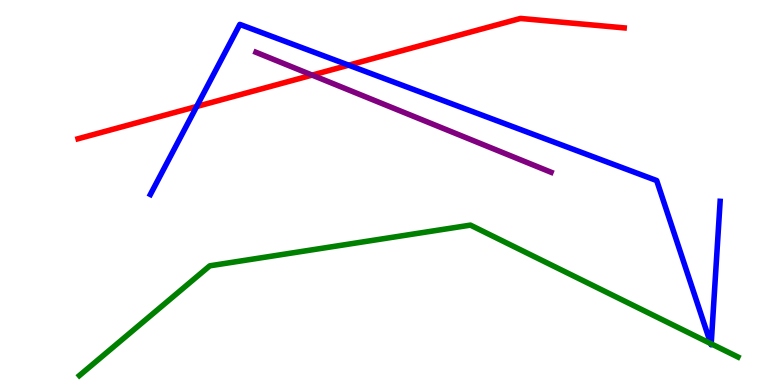[{'lines': ['blue', 'red'], 'intersections': [{'x': 2.54, 'y': 7.23}, {'x': 4.5, 'y': 8.31}]}, {'lines': ['green', 'red'], 'intersections': []}, {'lines': ['purple', 'red'], 'intersections': [{'x': 4.03, 'y': 8.05}]}, {'lines': ['blue', 'green'], 'intersections': [{'x': 9.17, 'y': 1.08}, {'x': 9.18, 'y': 1.07}]}, {'lines': ['blue', 'purple'], 'intersections': []}, {'lines': ['green', 'purple'], 'intersections': []}]